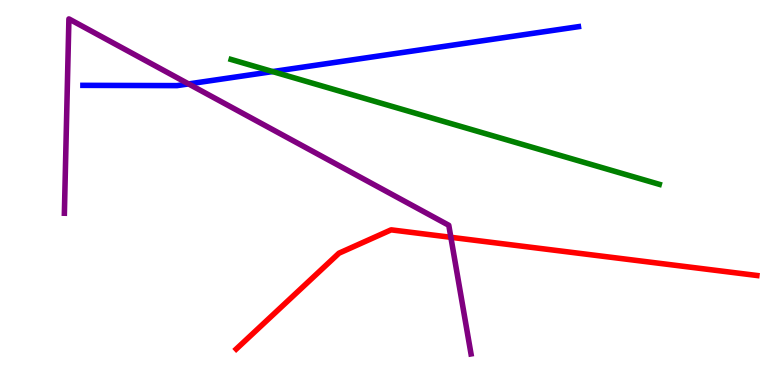[{'lines': ['blue', 'red'], 'intersections': []}, {'lines': ['green', 'red'], 'intersections': []}, {'lines': ['purple', 'red'], 'intersections': [{'x': 5.82, 'y': 3.84}]}, {'lines': ['blue', 'green'], 'intersections': [{'x': 3.52, 'y': 8.14}]}, {'lines': ['blue', 'purple'], 'intersections': [{'x': 2.43, 'y': 7.82}]}, {'lines': ['green', 'purple'], 'intersections': []}]